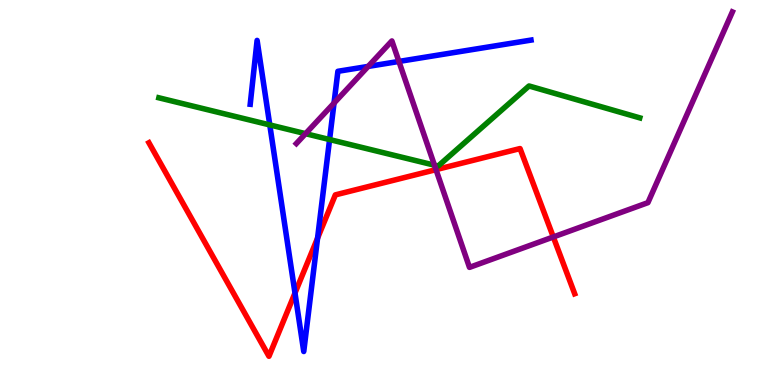[{'lines': ['blue', 'red'], 'intersections': [{'x': 3.81, 'y': 2.39}, {'x': 4.1, 'y': 3.82}]}, {'lines': ['green', 'red'], 'intersections': []}, {'lines': ['purple', 'red'], 'intersections': [{'x': 5.63, 'y': 5.59}, {'x': 7.14, 'y': 3.84}]}, {'lines': ['blue', 'green'], 'intersections': [{'x': 3.48, 'y': 6.76}, {'x': 4.25, 'y': 6.38}]}, {'lines': ['blue', 'purple'], 'intersections': [{'x': 4.31, 'y': 7.32}, {'x': 4.75, 'y': 8.27}, {'x': 5.15, 'y': 8.4}]}, {'lines': ['green', 'purple'], 'intersections': [{'x': 3.94, 'y': 6.53}, {'x': 5.61, 'y': 5.71}]}]